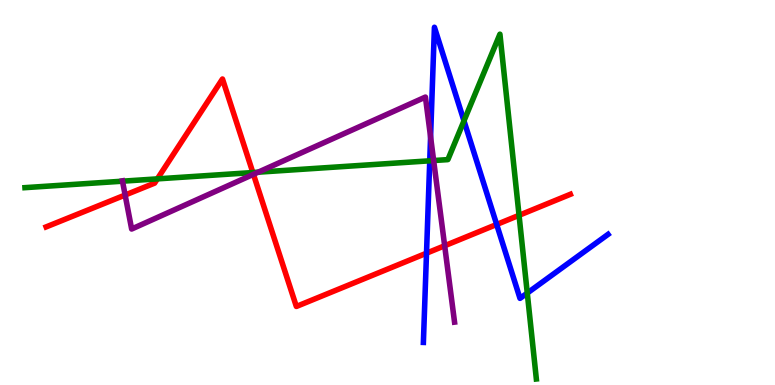[{'lines': ['blue', 'red'], 'intersections': [{'x': 5.5, 'y': 3.42}, {'x': 6.41, 'y': 4.17}]}, {'lines': ['green', 'red'], 'intersections': [{'x': 2.03, 'y': 5.35}, {'x': 3.26, 'y': 5.52}, {'x': 6.7, 'y': 4.41}]}, {'lines': ['purple', 'red'], 'intersections': [{'x': 1.61, 'y': 4.93}, {'x': 3.27, 'y': 5.47}, {'x': 5.74, 'y': 3.62}]}, {'lines': ['blue', 'green'], 'intersections': [{'x': 5.55, 'y': 5.82}, {'x': 5.99, 'y': 6.86}, {'x': 6.8, 'y': 2.39}]}, {'lines': ['blue', 'purple'], 'intersections': [{'x': 5.56, 'y': 6.44}]}, {'lines': ['green', 'purple'], 'intersections': [{'x': 1.58, 'y': 5.29}, {'x': 3.33, 'y': 5.53}, {'x': 5.6, 'y': 5.83}]}]